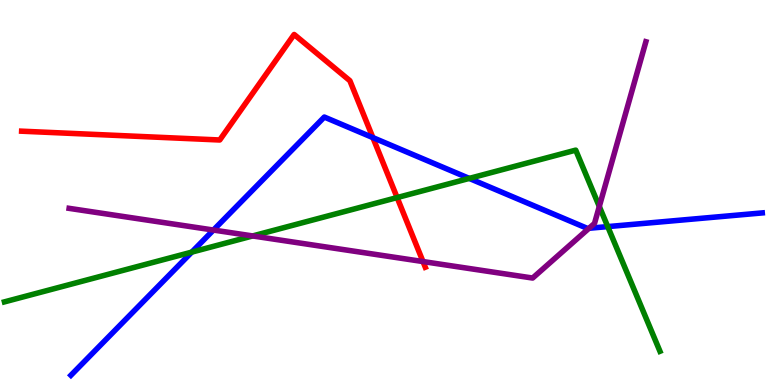[{'lines': ['blue', 'red'], 'intersections': [{'x': 4.81, 'y': 6.43}]}, {'lines': ['green', 'red'], 'intersections': [{'x': 5.12, 'y': 4.87}]}, {'lines': ['purple', 'red'], 'intersections': [{'x': 5.46, 'y': 3.21}]}, {'lines': ['blue', 'green'], 'intersections': [{'x': 2.47, 'y': 3.45}, {'x': 6.06, 'y': 5.37}, {'x': 7.84, 'y': 4.11}]}, {'lines': ['blue', 'purple'], 'intersections': [{'x': 2.75, 'y': 4.02}, {'x': 7.6, 'y': 4.07}]}, {'lines': ['green', 'purple'], 'intersections': [{'x': 3.26, 'y': 3.87}, {'x': 7.73, 'y': 4.64}]}]